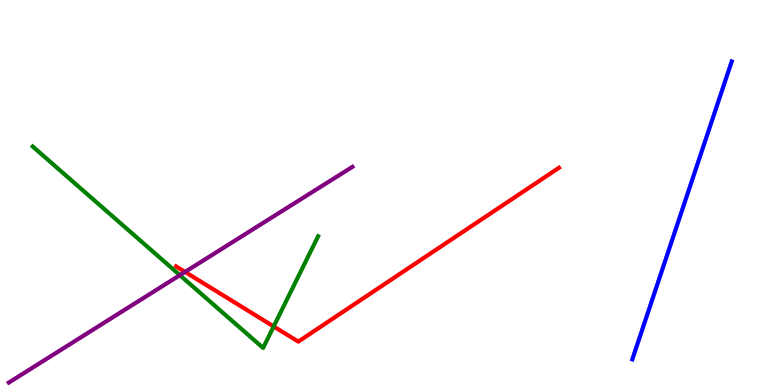[{'lines': ['blue', 'red'], 'intersections': []}, {'lines': ['green', 'red'], 'intersections': [{'x': 3.53, 'y': 1.52}]}, {'lines': ['purple', 'red'], 'intersections': [{'x': 2.39, 'y': 2.94}]}, {'lines': ['blue', 'green'], 'intersections': []}, {'lines': ['blue', 'purple'], 'intersections': []}, {'lines': ['green', 'purple'], 'intersections': [{'x': 2.32, 'y': 2.85}]}]